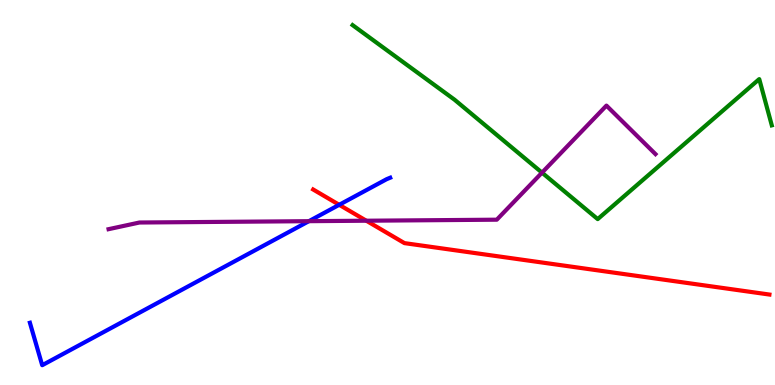[{'lines': ['blue', 'red'], 'intersections': [{'x': 4.38, 'y': 4.68}]}, {'lines': ['green', 'red'], 'intersections': []}, {'lines': ['purple', 'red'], 'intersections': [{'x': 4.73, 'y': 4.27}]}, {'lines': ['blue', 'green'], 'intersections': []}, {'lines': ['blue', 'purple'], 'intersections': [{'x': 3.99, 'y': 4.26}]}, {'lines': ['green', 'purple'], 'intersections': [{'x': 6.99, 'y': 5.52}]}]